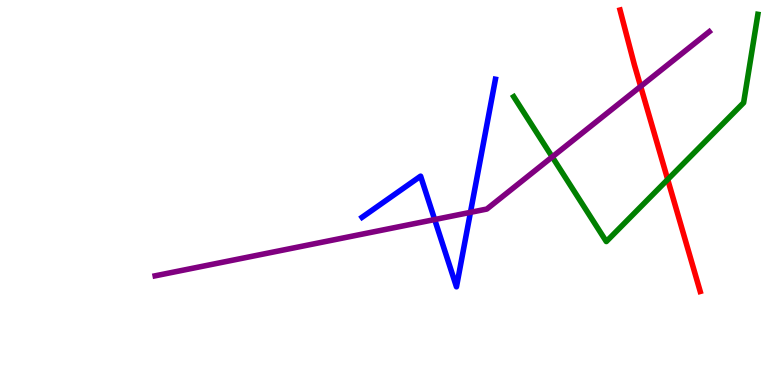[{'lines': ['blue', 'red'], 'intersections': []}, {'lines': ['green', 'red'], 'intersections': [{'x': 8.62, 'y': 5.34}]}, {'lines': ['purple', 'red'], 'intersections': [{'x': 8.27, 'y': 7.76}]}, {'lines': ['blue', 'green'], 'intersections': []}, {'lines': ['blue', 'purple'], 'intersections': [{'x': 5.61, 'y': 4.3}, {'x': 6.07, 'y': 4.48}]}, {'lines': ['green', 'purple'], 'intersections': [{'x': 7.13, 'y': 5.92}]}]